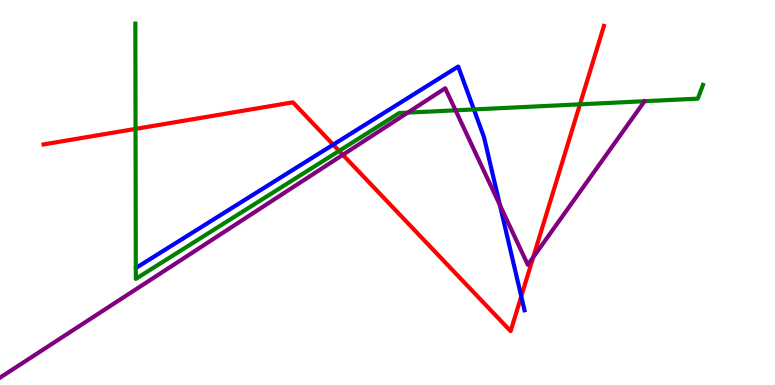[{'lines': ['blue', 'red'], 'intersections': [{'x': 4.3, 'y': 6.24}, {'x': 6.73, 'y': 2.3}]}, {'lines': ['green', 'red'], 'intersections': [{'x': 1.75, 'y': 6.65}, {'x': 4.38, 'y': 6.08}, {'x': 7.48, 'y': 7.29}]}, {'lines': ['purple', 'red'], 'intersections': [{'x': 4.42, 'y': 5.98}, {'x': 6.88, 'y': 3.32}]}, {'lines': ['blue', 'green'], 'intersections': [{'x': 6.11, 'y': 7.16}]}, {'lines': ['blue', 'purple'], 'intersections': [{'x': 6.45, 'y': 4.67}]}, {'lines': ['green', 'purple'], 'intersections': [{'x': 5.26, 'y': 7.08}, {'x': 5.88, 'y': 7.13}]}]